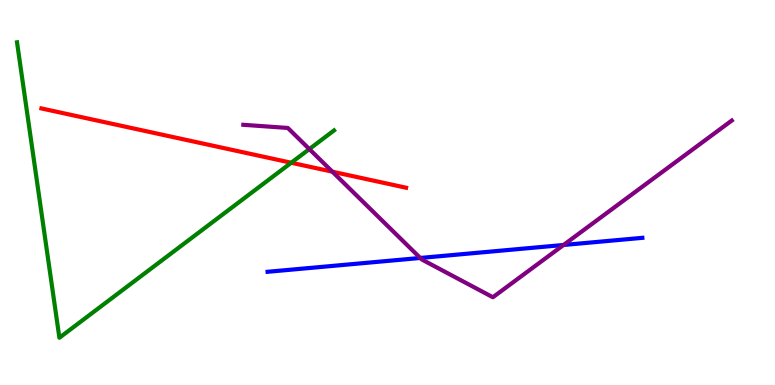[{'lines': ['blue', 'red'], 'intersections': []}, {'lines': ['green', 'red'], 'intersections': [{'x': 3.76, 'y': 5.77}]}, {'lines': ['purple', 'red'], 'intersections': [{'x': 4.29, 'y': 5.54}]}, {'lines': ['blue', 'green'], 'intersections': []}, {'lines': ['blue', 'purple'], 'intersections': [{'x': 5.42, 'y': 3.3}, {'x': 7.27, 'y': 3.64}]}, {'lines': ['green', 'purple'], 'intersections': [{'x': 3.99, 'y': 6.13}]}]